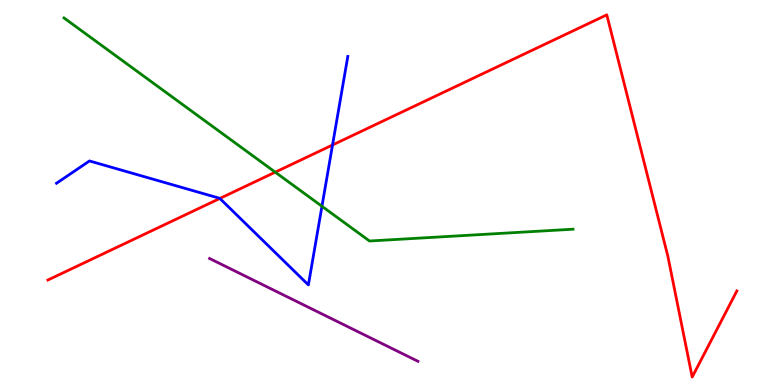[{'lines': ['blue', 'red'], 'intersections': [{'x': 2.84, 'y': 4.85}, {'x': 4.29, 'y': 6.23}]}, {'lines': ['green', 'red'], 'intersections': [{'x': 3.55, 'y': 5.53}]}, {'lines': ['purple', 'red'], 'intersections': []}, {'lines': ['blue', 'green'], 'intersections': [{'x': 4.15, 'y': 4.64}]}, {'lines': ['blue', 'purple'], 'intersections': []}, {'lines': ['green', 'purple'], 'intersections': []}]